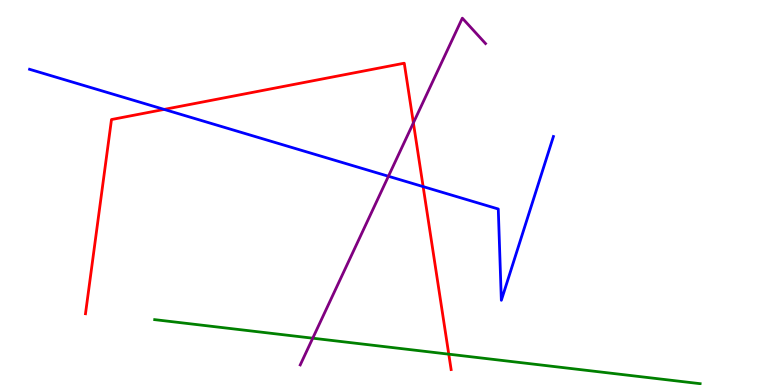[{'lines': ['blue', 'red'], 'intersections': [{'x': 2.12, 'y': 7.16}, {'x': 5.46, 'y': 5.15}]}, {'lines': ['green', 'red'], 'intersections': [{'x': 5.79, 'y': 0.801}]}, {'lines': ['purple', 'red'], 'intersections': [{'x': 5.33, 'y': 6.81}]}, {'lines': ['blue', 'green'], 'intersections': []}, {'lines': ['blue', 'purple'], 'intersections': [{'x': 5.01, 'y': 5.42}]}, {'lines': ['green', 'purple'], 'intersections': [{'x': 4.04, 'y': 1.22}]}]